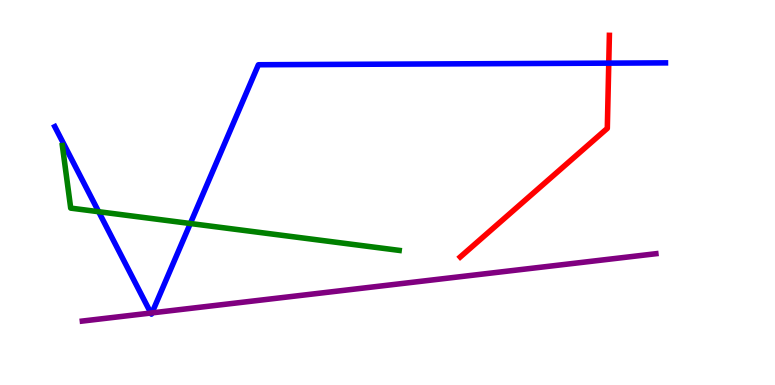[{'lines': ['blue', 'red'], 'intersections': [{'x': 7.86, 'y': 8.36}]}, {'lines': ['green', 'red'], 'intersections': []}, {'lines': ['purple', 'red'], 'intersections': []}, {'lines': ['blue', 'green'], 'intersections': [{'x': 1.27, 'y': 4.5}, {'x': 2.46, 'y': 4.19}]}, {'lines': ['blue', 'purple'], 'intersections': [{'x': 1.95, 'y': 1.87}, {'x': 1.96, 'y': 1.87}]}, {'lines': ['green', 'purple'], 'intersections': []}]